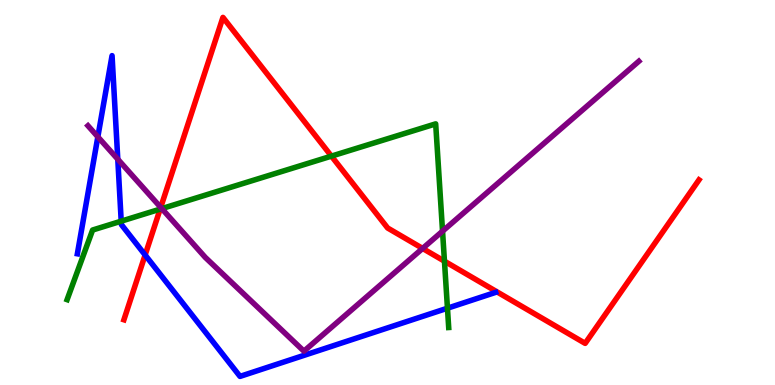[{'lines': ['blue', 'red'], 'intersections': [{'x': 1.87, 'y': 3.38}]}, {'lines': ['green', 'red'], 'intersections': [{'x': 2.07, 'y': 4.57}, {'x': 4.28, 'y': 5.94}, {'x': 5.73, 'y': 3.22}]}, {'lines': ['purple', 'red'], 'intersections': [{'x': 2.07, 'y': 4.61}, {'x': 5.45, 'y': 3.55}]}, {'lines': ['blue', 'green'], 'intersections': [{'x': 1.56, 'y': 4.26}, {'x': 5.77, 'y': 1.99}]}, {'lines': ['blue', 'purple'], 'intersections': [{'x': 1.26, 'y': 6.45}, {'x': 1.52, 'y': 5.86}]}, {'lines': ['green', 'purple'], 'intersections': [{'x': 2.09, 'y': 4.58}, {'x': 5.71, 'y': 4.0}]}]